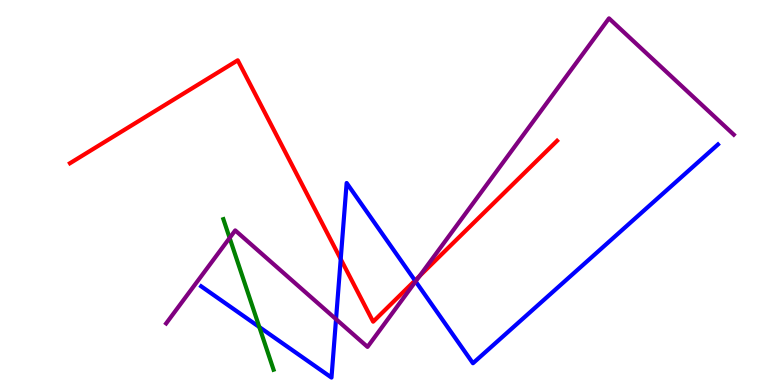[{'lines': ['blue', 'red'], 'intersections': [{'x': 4.4, 'y': 3.27}, {'x': 5.35, 'y': 2.71}]}, {'lines': ['green', 'red'], 'intersections': []}, {'lines': ['purple', 'red'], 'intersections': [{'x': 5.42, 'y': 2.83}]}, {'lines': ['blue', 'green'], 'intersections': [{'x': 3.35, 'y': 1.51}]}, {'lines': ['blue', 'purple'], 'intersections': [{'x': 4.34, 'y': 1.71}, {'x': 5.36, 'y': 2.69}]}, {'lines': ['green', 'purple'], 'intersections': [{'x': 2.96, 'y': 3.82}]}]